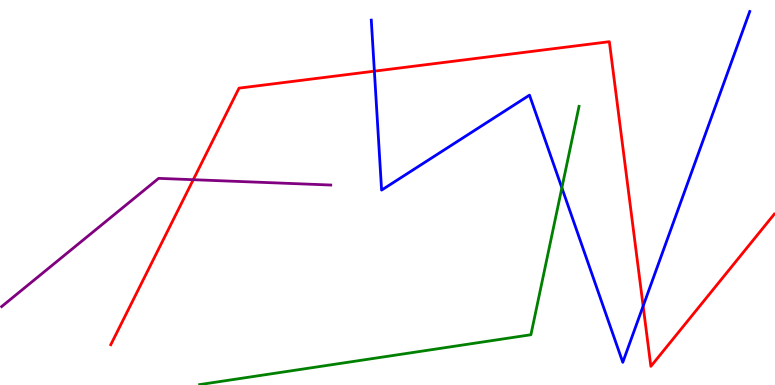[{'lines': ['blue', 'red'], 'intersections': [{'x': 4.83, 'y': 8.15}, {'x': 8.3, 'y': 2.05}]}, {'lines': ['green', 'red'], 'intersections': []}, {'lines': ['purple', 'red'], 'intersections': [{'x': 2.49, 'y': 5.33}]}, {'lines': ['blue', 'green'], 'intersections': [{'x': 7.25, 'y': 5.12}]}, {'lines': ['blue', 'purple'], 'intersections': []}, {'lines': ['green', 'purple'], 'intersections': []}]